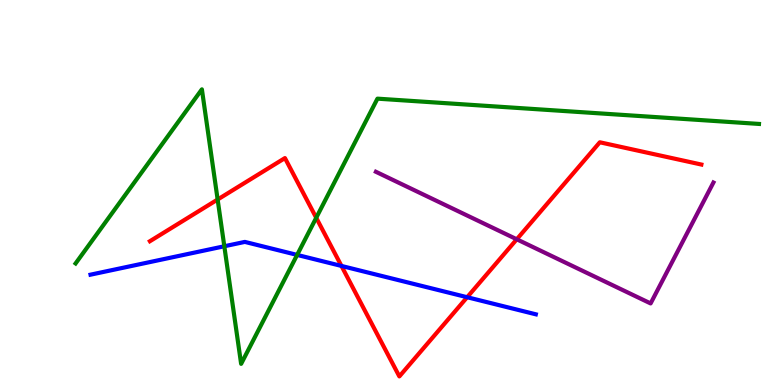[{'lines': ['blue', 'red'], 'intersections': [{'x': 4.41, 'y': 3.09}, {'x': 6.03, 'y': 2.28}]}, {'lines': ['green', 'red'], 'intersections': [{'x': 2.81, 'y': 4.82}, {'x': 4.08, 'y': 4.34}]}, {'lines': ['purple', 'red'], 'intersections': [{'x': 6.67, 'y': 3.78}]}, {'lines': ['blue', 'green'], 'intersections': [{'x': 2.89, 'y': 3.6}, {'x': 3.83, 'y': 3.38}]}, {'lines': ['blue', 'purple'], 'intersections': []}, {'lines': ['green', 'purple'], 'intersections': []}]